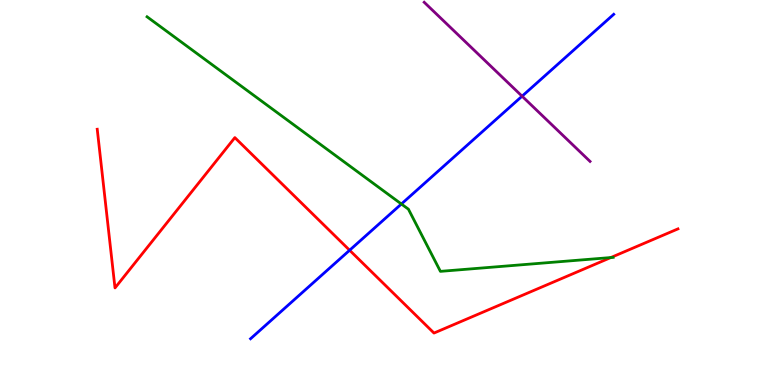[{'lines': ['blue', 'red'], 'intersections': [{'x': 4.51, 'y': 3.5}]}, {'lines': ['green', 'red'], 'intersections': [{'x': 7.88, 'y': 3.31}]}, {'lines': ['purple', 'red'], 'intersections': []}, {'lines': ['blue', 'green'], 'intersections': [{'x': 5.18, 'y': 4.7}]}, {'lines': ['blue', 'purple'], 'intersections': [{'x': 6.74, 'y': 7.5}]}, {'lines': ['green', 'purple'], 'intersections': []}]